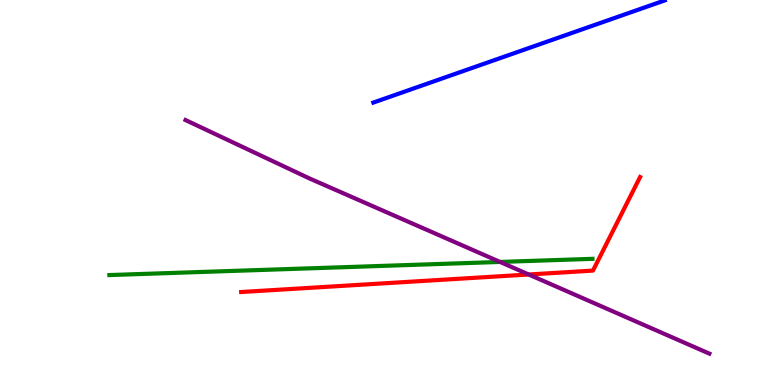[{'lines': ['blue', 'red'], 'intersections': []}, {'lines': ['green', 'red'], 'intersections': []}, {'lines': ['purple', 'red'], 'intersections': [{'x': 6.82, 'y': 2.87}]}, {'lines': ['blue', 'green'], 'intersections': []}, {'lines': ['blue', 'purple'], 'intersections': []}, {'lines': ['green', 'purple'], 'intersections': [{'x': 6.45, 'y': 3.2}]}]